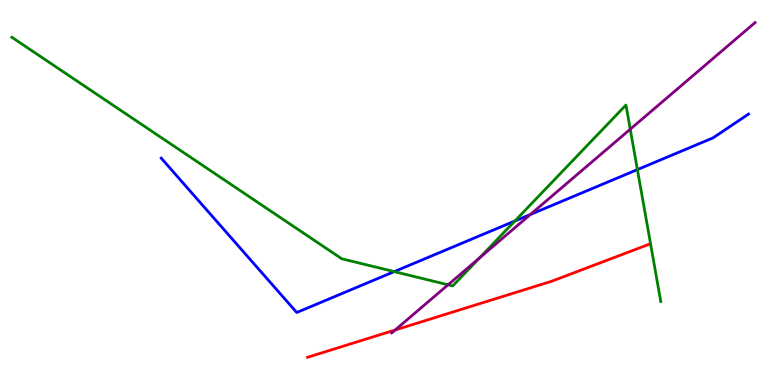[{'lines': ['blue', 'red'], 'intersections': []}, {'lines': ['green', 'red'], 'intersections': []}, {'lines': ['purple', 'red'], 'intersections': [{'x': 5.1, 'y': 1.43}]}, {'lines': ['blue', 'green'], 'intersections': [{'x': 5.09, 'y': 2.95}, {'x': 6.64, 'y': 4.26}, {'x': 8.22, 'y': 5.59}]}, {'lines': ['blue', 'purple'], 'intersections': [{'x': 6.84, 'y': 4.43}]}, {'lines': ['green', 'purple'], 'intersections': [{'x': 5.78, 'y': 2.6}, {'x': 6.19, 'y': 3.3}, {'x': 8.13, 'y': 6.64}]}]